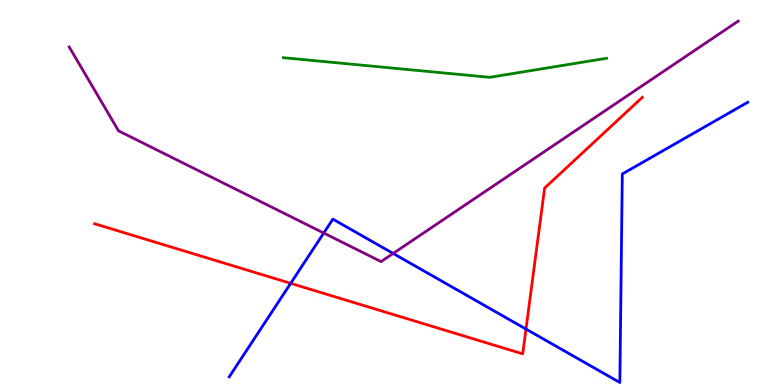[{'lines': ['blue', 'red'], 'intersections': [{'x': 3.75, 'y': 2.64}, {'x': 6.79, 'y': 1.45}]}, {'lines': ['green', 'red'], 'intersections': []}, {'lines': ['purple', 'red'], 'intersections': []}, {'lines': ['blue', 'green'], 'intersections': []}, {'lines': ['blue', 'purple'], 'intersections': [{'x': 4.18, 'y': 3.95}, {'x': 5.07, 'y': 3.42}]}, {'lines': ['green', 'purple'], 'intersections': []}]